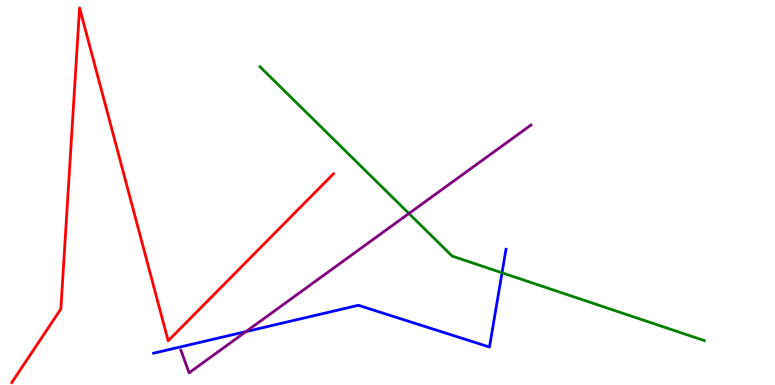[{'lines': ['blue', 'red'], 'intersections': []}, {'lines': ['green', 'red'], 'intersections': []}, {'lines': ['purple', 'red'], 'intersections': []}, {'lines': ['blue', 'green'], 'intersections': [{'x': 6.48, 'y': 2.91}]}, {'lines': ['blue', 'purple'], 'intersections': [{'x': 3.17, 'y': 1.39}]}, {'lines': ['green', 'purple'], 'intersections': [{'x': 5.28, 'y': 4.45}]}]